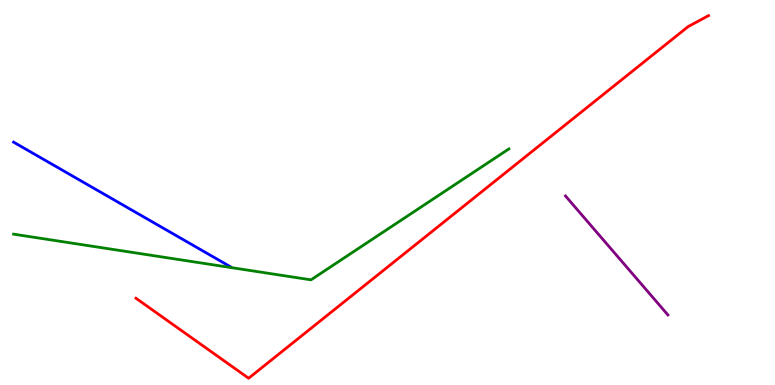[{'lines': ['blue', 'red'], 'intersections': []}, {'lines': ['green', 'red'], 'intersections': []}, {'lines': ['purple', 'red'], 'intersections': []}, {'lines': ['blue', 'green'], 'intersections': []}, {'lines': ['blue', 'purple'], 'intersections': []}, {'lines': ['green', 'purple'], 'intersections': []}]